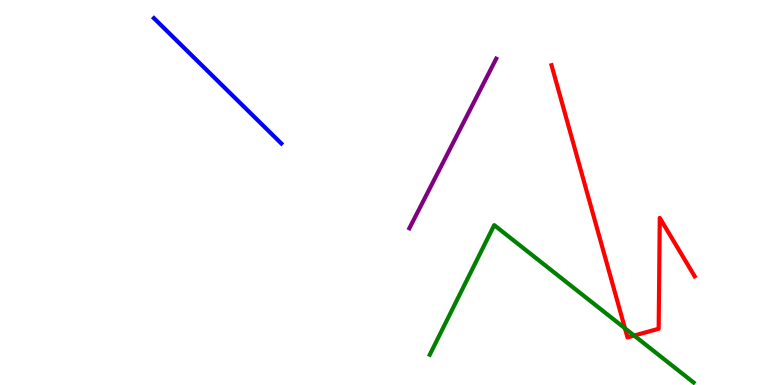[{'lines': ['blue', 'red'], 'intersections': []}, {'lines': ['green', 'red'], 'intersections': [{'x': 8.06, 'y': 1.47}, {'x': 8.18, 'y': 1.28}]}, {'lines': ['purple', 'red'], 'intersections': []}, {'lines': ['blue', 'green'], 'intersections': []}, {'lines': ['blue', 'purple'], 'intersections': []}, {'lines': ['green', 'purple'], 'intersections': []}]